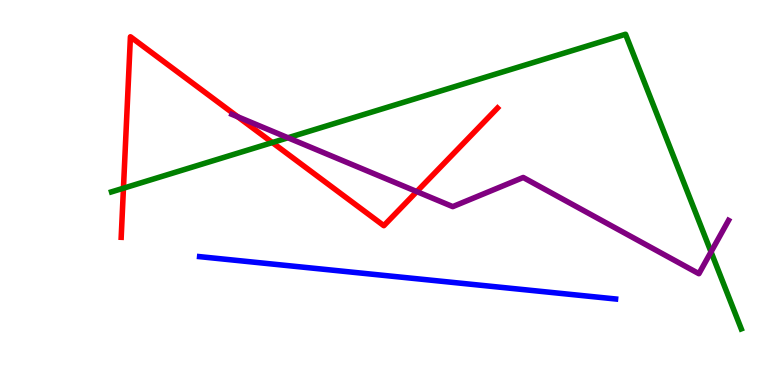[{'lines': ['blue', 'red'], 'intersections': []}, {'lines': ['green', 'red'], 'intersections': [{'x': 1.59, 'y': 5.11}, {'x': 3.51, 'y': 6.3}]}, {'lines': ['purple', 'red'], 'intersections': [{'x': 3.07, 'y': 6.97}, {'x': 5.38, 'y': 5.02}]}, {'lines': ['blue', 'green'], 'intersections': []}, {'lines': ['blue', 'purple'], 'intersections': []}, {'lines': ['green', 'purple'], 'intersections': [{'x': 3.72, 'y': 6.42}, {'x': 9.17, 'y': 3.46}]}]